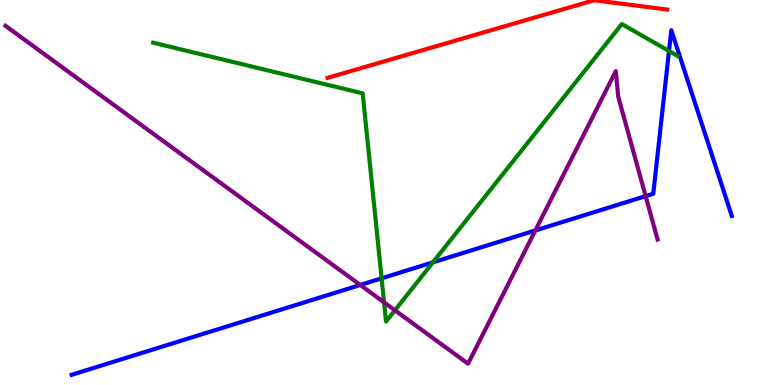[{'lines': ['blue', 'red'], 'intersections': []}, {'lines': ['green', 'red'], 'intersections': []}, {'lines': ['purple', 'red'], 'intersections': []}, {'lines': ['blue', 'green'], 'intersections': [{'x': 4.92, 'y': 2.77}, {'x': 5.59, 'y': 3.19}, {'x': 8.63, 'y': 8.67}]}, {'lines': ['blue', 'purple'], 'intersections': [{'x': 4.65, 'y': 2.6}, {'x': 6.91, 'y': 4.01}, {'x': 8.33, 'y': 4.91}]}, {'lines': ['green', 'purple'], 'intersections': [{'x': 4.96, 'y': 2.15}, {'x': 5.1, 'y': 1.94}]}]